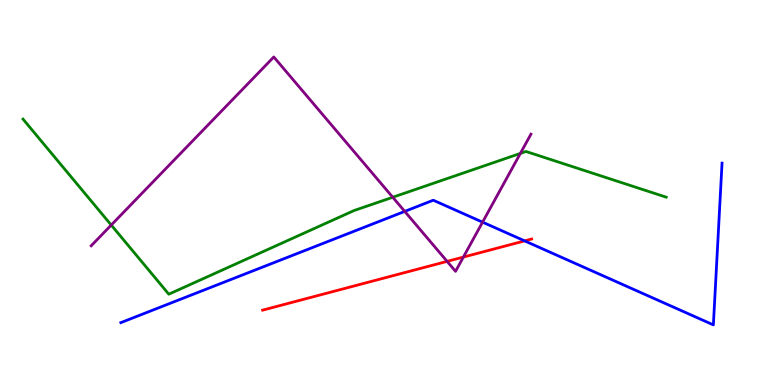[{'lines': ['blue', 'red'], 'intersections': [{'x': 6.77, 'y': 3.74}]}, {'lines': ['green', 'red'], 'intersections': []}, {'lines': ['purple', 'red'], 'intersections': [{'x': 5.77, 'y': 3.21}, {'x': 5.98, 'y': 3.32}]}, {'lines': ['blue', 'green'], 'intersections': []}, {'lines': ['blue', 'purple'], 'intersections': [{'x': 5.22, 'y': 4.51}, {'x': 6.23, 'y': 4.23}]}, {'lines': ['green', 'purple'], 'intersections': [{'x': 1.44, 'y': 4.15}, {'x': 5.07, 'y': 4.88}, {'x': 6.71, 'y': 6.02}]}]